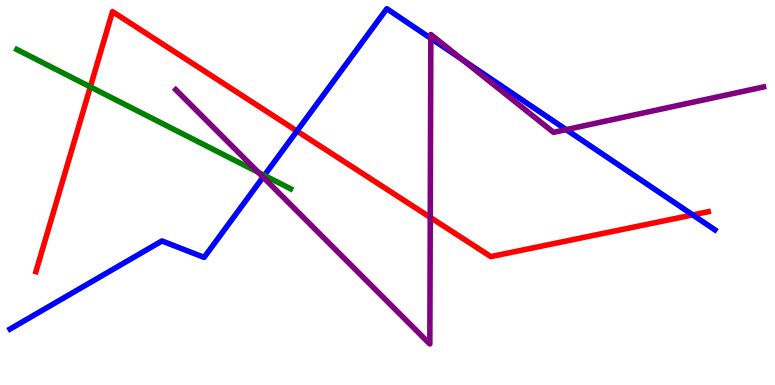[{'lines': ['blue', 'red'], 'intersections': [{'x': 3.83, 'y': 6.6}, {'x': 8.94, 'y': 4.42}]}, {'lines': ['green', 'red'], 'intersections': [{'x': 1.17, 'y': 7.74}]}, {'lines': ['purple', 'red'], 'intersections': [{'x': 5.55, 'y': 4.35}]}, {'lines': ['blue', 'green'], 'intersections': [{'x': 3.41, 'y': 5.44}]}, {'lines': ['blue', 'purple'], 'intersections': [{'x': 3.39, 'y': 5.4}, {'x': 5.56, 'y': 9.0}, {'x': 5.97, 'y': 8.45}, {'x': 7.31, 'y': 6.63}]}, {'lines': ['green', 'purple'], 'intersections': [{'x': 3.33, 'y': 5.52}]}]